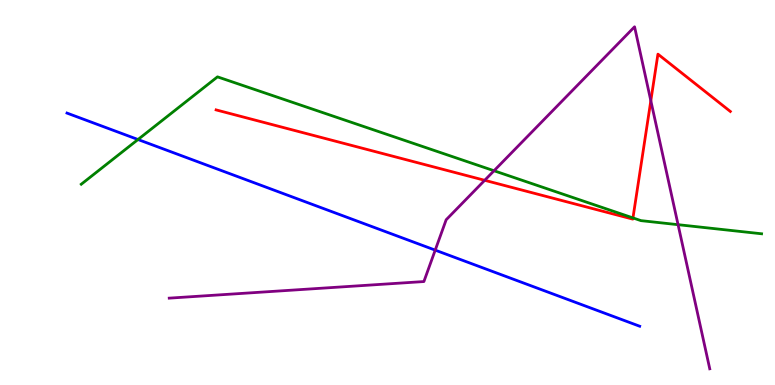[{'lines': ['blue', 'red'], 'intersections': []}, {'lines': ['green', 'red'], 'intersections': [{'x': 8.17, 'y': 4.34}]}, {'lines': ['purple', 'red'], 'intersections': [{'x': 6.25, 'y': 5.32}, {'x': 8.4, 'y': 7.38}]}, {'lines': ['blue', 'green'], 'intersections': [{'x': 1.78, 'y': 6.38}]}, {'lines': ['blue', 'purple'], 'intersections': [{'x': 5.62, 'y': 3.5}]}, {'lines': ['green', 'purple'], 'intersections': [{'x': 6.37, 'y': 5.57}, {'x': 8.75, 'y': 4.16}]}]